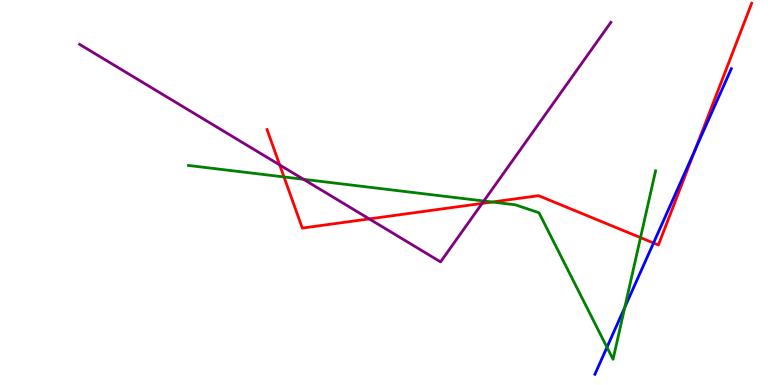[{'lines': ['blue', 'red'], 'intersections': [{'x': 8.43, 'y': 3.69}, {'x': 8.97, 'y': 6.12}]}, {'lines': ['green', 'red'], 'intersections': [{'x': 3.66, 'y': 5.4}, {'x': 6.35, 'y': 4.75}, {'x': 8.26, 'y': 3.83}]}, {'lines': ['purple', 'red'], 'intersections': [{'x': 3.61, 'y': 5.72}, {'x': 4.76, 'y': 4.31}, {'x': 6.22, 'y': 4.72}]}, {'lines': ['blue', 'green'], 'intersections': [{'x': 7.83, 'y': 0.98}, {'x': 8.06, 'y': 2.02}]}, {'lines': ['blue', 'purple'], 'intersections': []}, {'lines': ['green', 'purple'], 'intersections': [{'x': 3.92, 'y': 5.34}, {'x': 6.24, 'y': 4.78}]}]